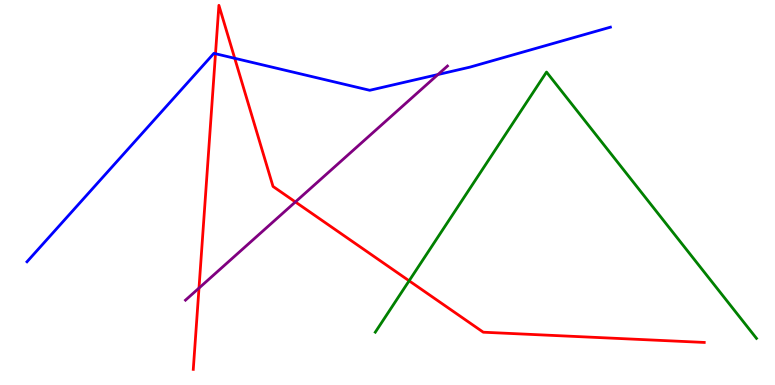[{'lines': ['blue', 'red'], 'intersections': [{'x': 2.78, 'y': 8.6}, {'x': 3.03, 'y': 8.49}]}, {'lines': ['green', 'red'], 'intersections': [{'x': 5.28, 'y': 2.71}]}, {'lines': ['purple', 'red'], 'intersections': [{'x': 2.57, 'y': 2.52}, {'x': 3.81, 'y': 4.75}]}, {'lines': ['blue', 'green'], 'intersections': []}, {'lines': ['blue', 'purple'], 'intersections': [{'x': 5.65, 'y': 8.06}]}, {'lines': ['green', 'purple'], 'intersections': []}]